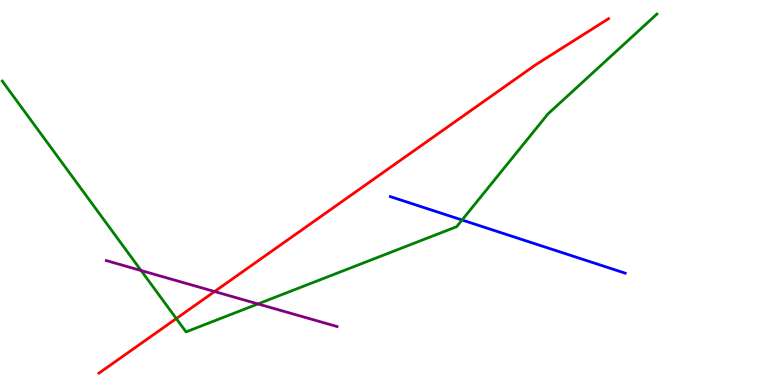[{'lines': ['blue', 'red'], 'intersections': []}, {'lines': ['green', 'red'], 'intersections': [{'x': 2.27, 'y': 1.73}]}, {'lines': ['purple', 'red'], 'intersections': [{'x': 2.77, 'y': 2.43}]}, {'lines': ['blue', 'green'], 'intersections': [{'x': 5.96, 'y': 4.29}]}, {'lines': ['blue', 'purple'], 'intersections': []}, {'lines': ['green', 'purple'], 'intersections': [{'x': 1.82, 'y': 2.97}, {'x': 3.33, 'y': 2.11}]}]